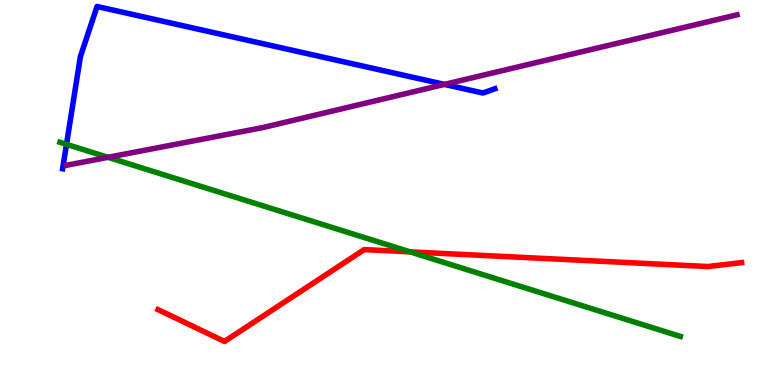[{'lines': ['blue', 'red'], 'intersections': []}, {'lines': ['green', 'red'], 'intersections': [{'x': 5.29, 'y': 3.46}]}, {'lines': ['purple', 'red'], 'intersections': []}, {'lines': ['blue', 'green'], 'intersections': [{'x': 0.858, 'y': 6.25}]}, {'lines': ['blue', 'purple'], 'intersections': [{'x': 5.74, 'y': 7.81}]}, {'lines': ['green', 'purple'], 'intersections': [{'x': 1.39, 'y': 5.91}]}]